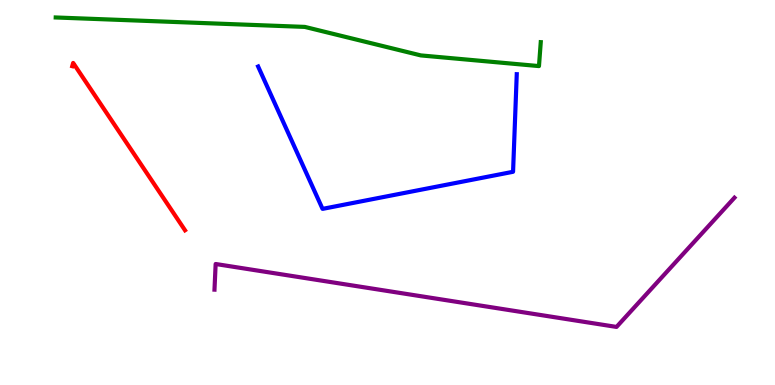[{'lines': ['blue', 'red'], 'intersections': []}, {'lines': ['green', 'red'], 'intersections': []}, {'lines': ['purple', 'red'], 'intersections': []}, {'lines': ['blue', 'green'], 'intersections': []}, {'lines': ['blue', 'purple'], 'intersections': []}, {'lines': ['green', 'purple'], 'intersections': []}]